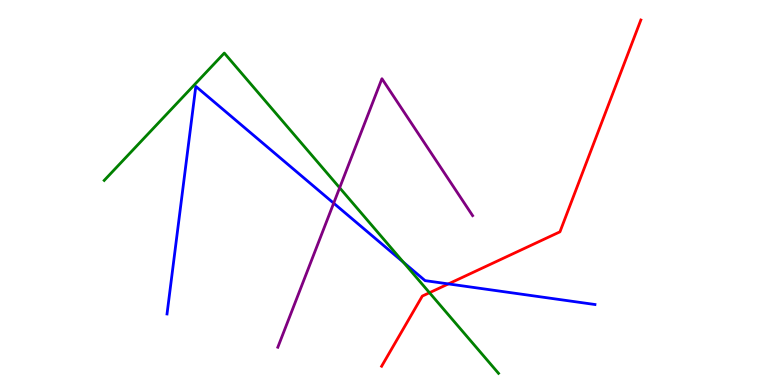[{'lines': ['blue', 'red'], 'intersections': [{'x': 5.79, 'y': 2.63}]}, {'lines': ['green', 'red'], 'intersections': [{'x': 5.54, 'y': 2.4}]}, {'lines': ['purple', 'red'], 'intersections': []}, {'lines': ['blue', 'green'], 'intersections': [{'x': 5.21, 'y': 3.19}]}, {'lines': ['blue', 'purple'], 'intersections': [{'x': 4.31, 'y': 4.72}]}, {'lines': ['green', 'purple'], 'intersections': [{'x': 4.38, 'y': 5.12}]}]